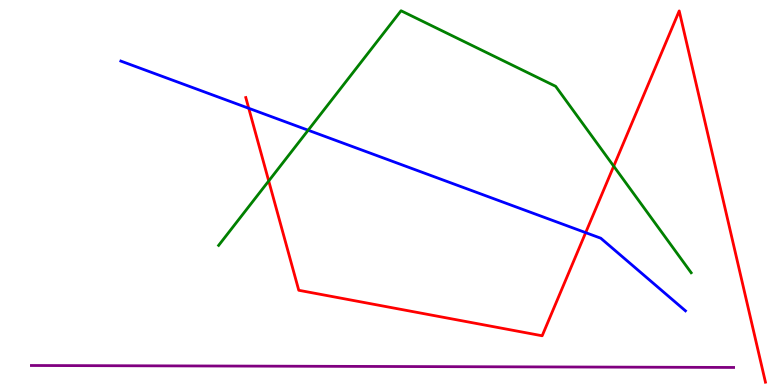[{'lines': ['blue', 'red'], 'intersections': [{'x': 3.21, 'y': 7.19}, {'x': 7.56, 'y': 3.96}]}, {'lines': ['green', 'red'], 'intersections': [{'x': 3.47, 'y': 5.3}, {'x': 7.92, 'y': 5.68}]}, {'lines': ['purple', 'red'], 'intersections': []}, {'lines': ['blue', 'green'], 'intersections': [{'x': 3.98, 'y': 6.62}]}, {'lines': ['blue', 'purple'], 'intersections': []}, {'lines': ['green', 'purple'], 'intersections': []}]